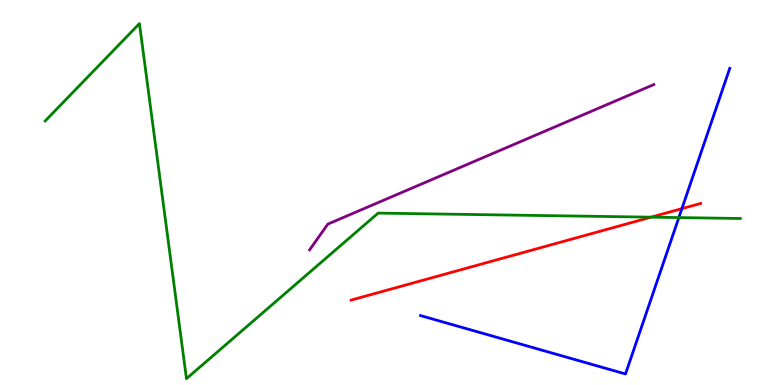[{'lines': ['blue', 'red'], 'intersections': [{'x': 8.8, 'y': 4.58}]}, {'lines': ['green', 'red'], 'intersections': [{'x': 8.4, 'y': 4.36}]}, {'lines': ['purple', 'red'], 'intersections': []}, {'lines': ['blue', 'green'], 'intersections': [{'x': 8.76, 'y': 4.35}]}, {'lines': ['blue', 'purple'], 'intersections': []}, {'lines': ['green', 'purple'], 'intersections': []}]